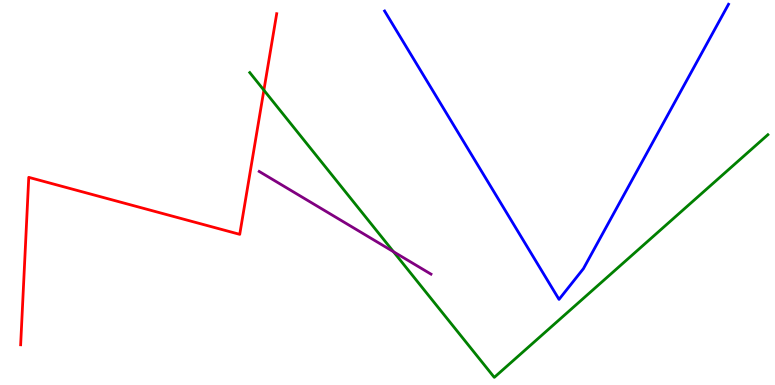[{'lines': ['blue', 'red'], 'intersections': []}, {'lines': ['green', 'red'], 'intersections': [{'x': 3.4, 'y': 7.66}]}, {'lines': ['purple', 'red'], 'intersections': []}, {'lines': ['blue', 'green'], 'intersections': []}, {'lines': ['blue', 'purple'], 'intersections': []}, {'lines': ['green', 'purple'], 'intersections': [{'x': 5.08, 'y': 3.46}]}]